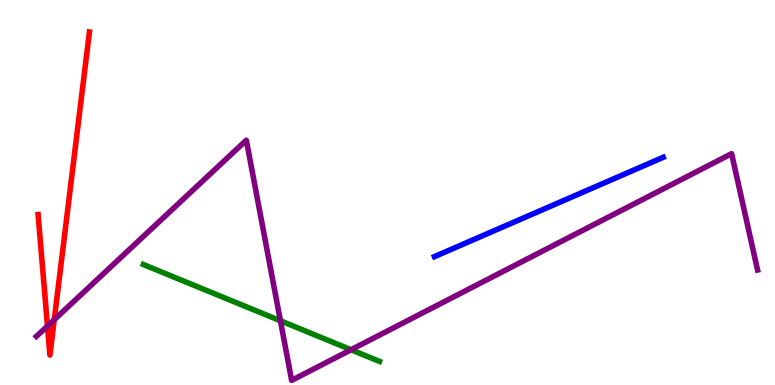[{'lines': ['blue', 'red'], 'intersections': []}, {'lines': ['green', 'red'], 'intersections': []}, {'lines': ['purple', 'red'], 'intersections': [{'x': 0.613, 'y': 1.53}, {'x': 0.7, 'y': 1.7}]}, {'lines': ['blue', 'green'], 'intersections': []}, {'lines': ['blue', 'purple'], 'intersections': []}, {'lines': ['green', 'purple'], 'intersections': [{'x': 3.62, 'y': 1.67}, {'x': 4.53, 'y': 0.916}]}]